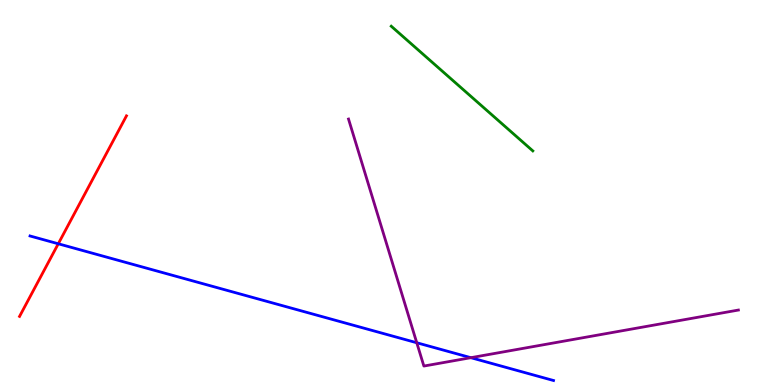[{'lines': ['blue', 'red'], 'intersections': [{'x': 0.752, 'y': 3.67}]}, {'lines': ['green', 'red'], 'intersections': []}, {'lines': ['purple', 'red'], 'intersections': []}, {'lines': ['blue', 'green'], 'intersections': []}, {'lines': ['blue', 'purple'], 'intersections': [{'x': 5.38, 'y': 1.1}, {'x': 6.08, 'y': 0.709}]}, {'lines': ['green', 'purple'], 'intersections': []}]